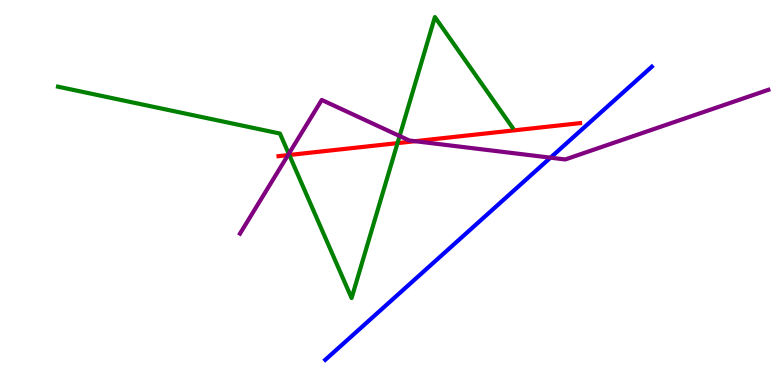[{'lines': ['blue', 'red'], 'intersections': []}, {'lines': ['green', 'red'], 'intersections': [{'x': 3.73, 'y': 5.97}, {'x': 5.13, 'y': 6.28}]}, {'lines': ['purple', 'red'], 'intersections': [{'x': 3.72, 'y': 5.97}, {'x': 5.36, 'y': 6.33}]}, {'lines': ['blue', 'green'], 'intersections': []}, {'lines': ['blue', 'purple'], 'intersections': [{'x': 7.1, 'y': 5.9}]}, {'lines': ['green', 'purple'], 'intersections': [{'x': 3.73, 'y': 6.0}, {'x': 5.16, 'y': 6.47}]}]